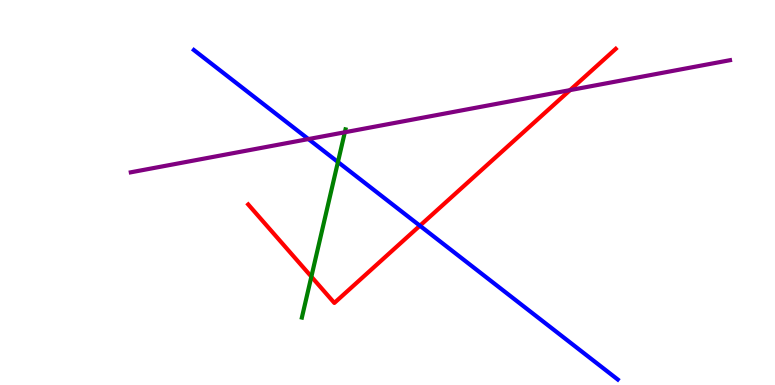[{'lines': ['blue', 'red'], 'intersections': [{'x': 5.42, 'y': 4.14}]}, {'lines': ['green', 'red'], 'intersections': [{'x': 4.02, 'y': 2.81}]}, {'lines': ['purple', 'red'], 'intersections': [{'x': 7.36, 'y': 7.66}]}, {'lines': ['blue', 'green'], 'intersections': [{'x': 4.36, 'y': 5.79}]}, {'lines': ['blue', 'purple'], 'intersections': [{'x': 3.98, 'y': 6.39}]}, {'lines': ['green', 'purple'], 'intersections': [{'x': 4.45, 'y': 6.56}]}]